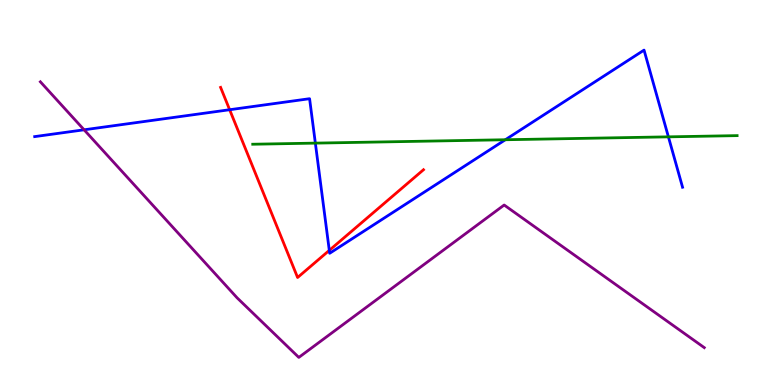[{'lines': ['blue', 'red'], 'intersections': [{'x': 2.96, 'y': 7.15}, {'x': 4.25, 'y': 3.5}]}, {'lines': ['green', 'red'], 'intersections': []}, {'lines': ['purple', 'red'], 'intersections': []}, {'lines': ['blue', 'green'], 'intersections': [{'x': 4.07, 'y': 6.28}, {'x': 6.52, 'y': 6.37}, {'x': 8.62, 'y': 6.45}]}, {'lines': ['blue', 'purple'], 'intersections': [{'x': 1.08, 'y': 6.63}]}, {'lines': ['green', 'purple'], 'intersections': []}]